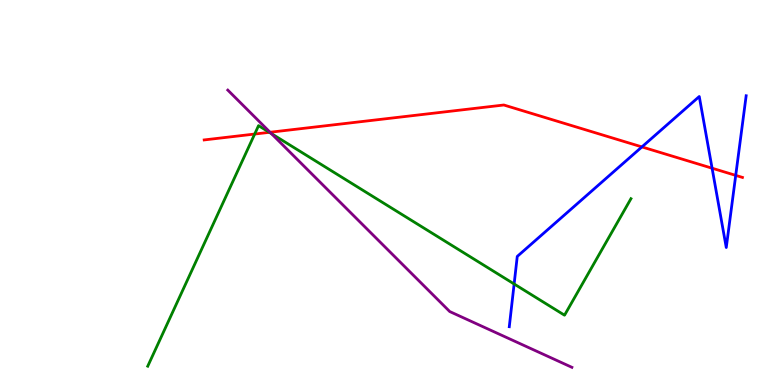[{'lines': ['blue', 'red'], 'intersections': [{'x': 8.28, 'y': 6.18}, {'x': 9.19, 'y': 5.63}, {'x': 9.49, 'y': 5.44}]}, {'lines': ['green', 'red'], 'intersections': [{'x': 3.29, 'y': 6.52}, {'x': 3.48, 'y': 6.56}]}, {'lines': ['purple', 'red'], 'intersections': [{'x': 3.48, 'y': 6.56}]}, {'lines': ['blue', 'green'], 'intersections': [{'x': 6.63, 'y': 2.62}]}, {'lines': ['blue', 'purple'], 'intersections': []}, {'lines': ['green', 'purple'], 'intersections': [{'x': 3.5, 'y': 6.53}]}]